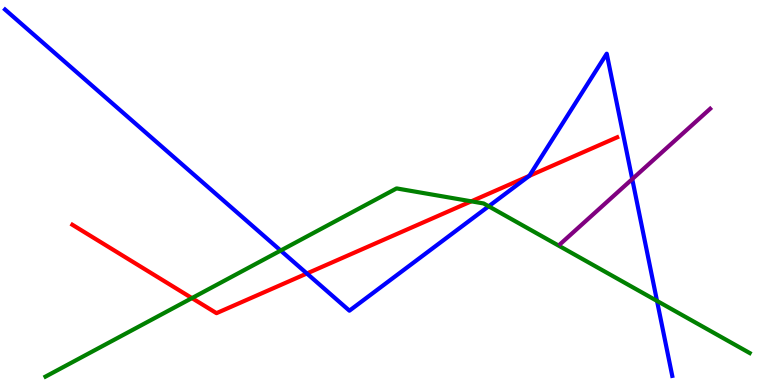[{'lines': ['blue', 'red'], 'intersections': [{'x': 3.96, 'y': 2.9}, {'x': 6.83, 'y': 5.43}]}, {'lines': ['green', 'red'], 'intersections': [{'x': 2.48, 'y': 2.26}, {'x': 6.08, 'y': 4.77}]}, {'lines': ['purple', 'red'], 'intersections': []}, {'lines': ['blue', 'green'], 'intersections': [{'x': 3.62, 'y': 3.49}, {'x': 6.31, 'y': 4.64}, {'x': 8.48, 'y': 2.18}]}, {'lines': ['blue', 'purple'], 'intersections': [{'x': 8.16, 'y': 5.35}]}, {'lines': ['green', 'purple'], 'intersections': []}]